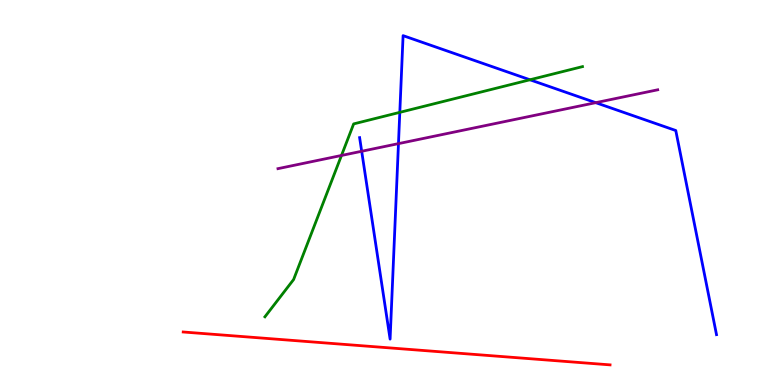[{'lines': ['blue', 'red'], 'intersections': []}, {'lines': ['green', 'red'], 'intersections': []}, {'lines': ['purple', 'red'], 'intersections': []}, {'lines': ['blue', 'green'], 'intersections': [{'x': 5.16, 'y': 7.08}, {'x': 6.84, 'y': 7.93}]}, {'lines': ['blue', 'purple'], 'intersections': [{'x': 4.67, 'y': 6.07}, {'x': 5.14, 'y': 6.27}, {'x': 7.69, 'y': 7.33}]}, {'lines': ['green', 'purple'], 'intersections': [{'x': 4.41, 'y': 5.96}]}]